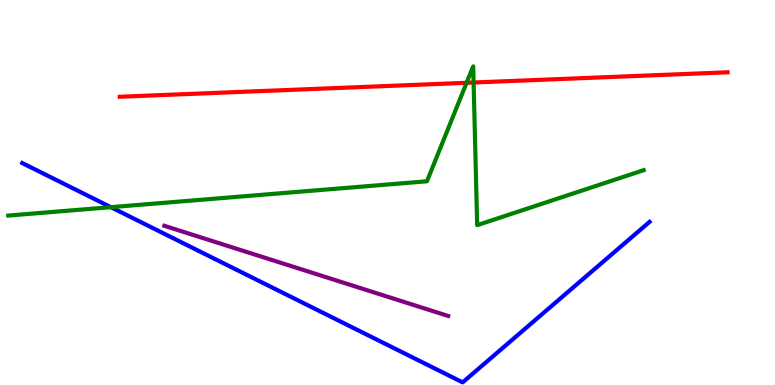[{'lines': ['blue', 'red'], 'intersections': []}, {'lines': ['green', 'red'], 'intersections': [{'x': 6.02, 'y': 7.85}, {'x': 6.11, 'y': 7.86}]}, {'lines': ['purple', 'red'], 'intersections': []}, {'lines': ['blue', 'green'], 'intersections': [{'x': 1.43, 'y': 4.62}]}, {'lines': ['blue', 'purple'], 'intersections': []}, {'lines': ['green', 'purple'], 'intersections': []}]